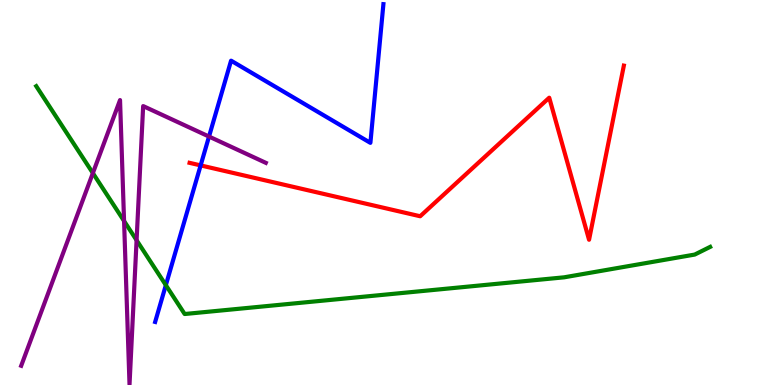[{'lines': ['blue', 'red'], 'intersections': [{'x': 2.59, 'y': 5.7}]}, {'lines': ['green', 'red'], 'intersections': []}, {'lines': ['purple', 'red'], 'intersections': []}, {'lines': ['blue', 'green'], 'intersections': [{'x': 2.14, 'y': 2.59}]}, {'lines': ['blue', 'purple'], 'intersections': [{'x': 2.7, 'y': 6.45}]}, {'lines': ['green', 'purple'], 'intersections': [{'x': 1.2, 'y': 5.5}, {'x': 1.6, 'y': 4.26}, {'x': 1.76, 'y': 3.76}]}]